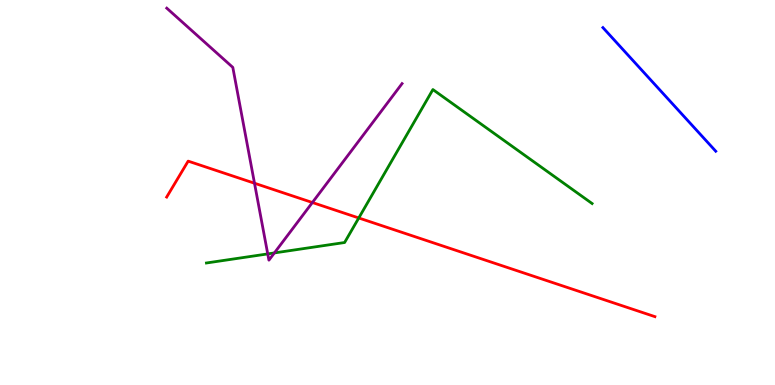[{'lines': ['blue', 'red'], 'intersections': []}, {'lines': ['green', 'red'], 'intersections': [{'x': 4.63, 'y': 4.34}]}, {'lines': ['purple', 'red'], 'intersections': [{'x': 3.28, 'y': 5.24}, {'x': 4.03, 'y': 4.74}]}, {'lines': ['blue', 'green'], 'intersections': []}, {'lines': ['blue', 'purple'], 'intersections': []}, {'lines': ['green', 'purple'], 'intersections': [{'x': 3.45, 'y': 3.4}, {'x': 3.54, 'y': 3.43}]}]